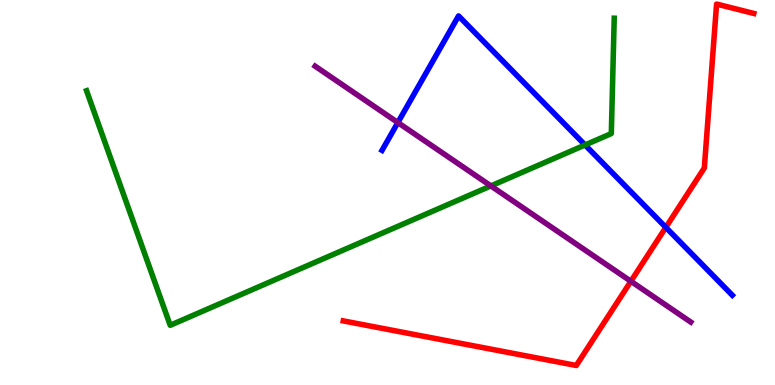[{'lines': ['blue', 'red'], 'intersections': [{'x': 8.59, 'y': 4.09}]}, {'lines': ['green', 'red'], 'intersections': []}, {'lines': ['purple', 'red'], 'intersections': [{'x': 8.14, 'y': 2.69}]}, {'lines': ['blue', 'green'], 'intersections': [{'x': 7.55, 'y': 6.23}]}, {'lines': ['blue', 'purple'], 'intersections': [{'x': 5.13, 'y': 6.82}]}, {'lines': ['green', 'purple'], 'intersections': [{'x': 6.33, 'y': 5.17}]}]